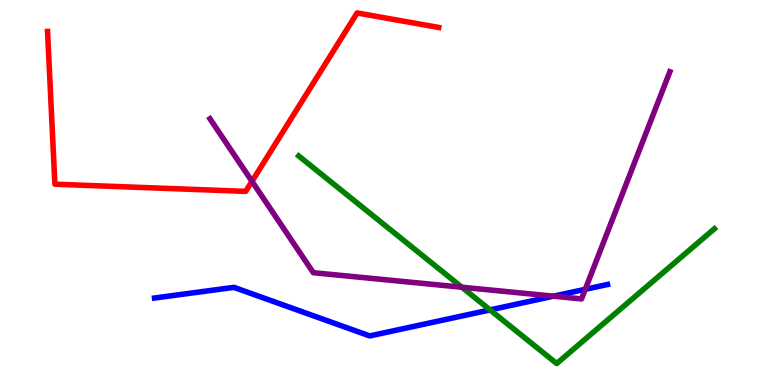[{'lines': ['blue', 'red'], 'intersections': []}, {'lines': ['green', 'red'], 'intersections': []}, {'lines': ['purple', 'red'], 'intersections': [{'x': 3.25, 'y': 5.29}]}, {'lines': ['blue', 'green'], 'intersections': [{'x': 6.32, 'y': 1.95}]}, {'lines': ['blue', 'purple'], 'intersections': [{'x': 7.14, 'y': 2.31}, {'x': 7.55, 'y': 2.49}]}, {'lines': ['green', 'purple'], 'intersections': [{'x': 5.96, 'y': 2.54}]}]